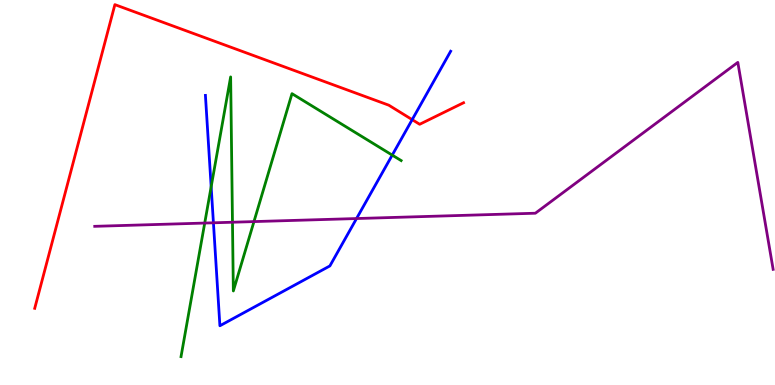[{'lines': ['blue', 'red'], 'intersections': [{'x': 5.32, 'y': 6.89}]}, {'lines': ['green', 'red'], 'intersections': []}, {'lines': ['purple', 'red'], 'intersections': []}, {'lines': ['blue', 'green'], 'intersections': [{'x': 2.72, 'y': 5.15}, {'x': 5.06, 'y': 5.97}]}, {'lines': ['blue', 'purple'], 'intersections': [{'x': 2.75, 'y': 4.21}, {'x': 4.6, 'y': 4.32}]}, {'lines': ['green', 'purple'], 'intersections': [{'x': 2.64, 'y': 4.21}, {'x': 3.0, 'y': 4.23}, {'x': 3.28, 'y': 4.24}]}]